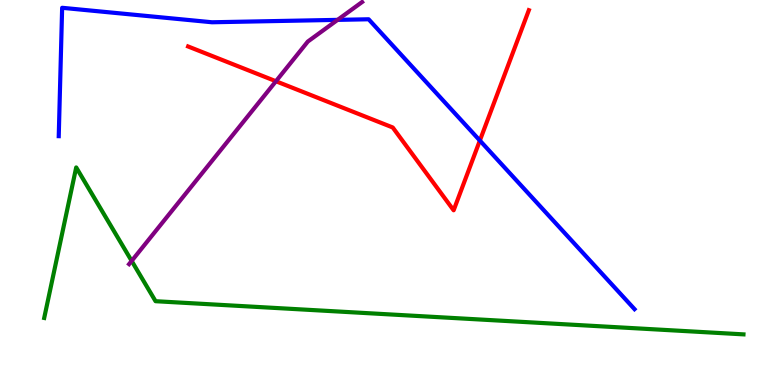[{'lines': ['blue', 'red'], 'intersections': [{'x': 6.19, 'y': 6.35}]}, {'lines': ['green', 'red'], 'intersections': []}, {'lines': ['purple', 'red'], 'intersections': [{'x': 3.56, 'y': 7.89}]}, {'lines': ['blue', 'green'], 'intersections': []}, {'lines': ['blue', 'purple'], 'intersections': [{'x': 4.36, 'y': 9.48}]}, {'lines': ['green', 'purple'], 'intersections': [{'x': 1.7, 'y': 3.22}]}]